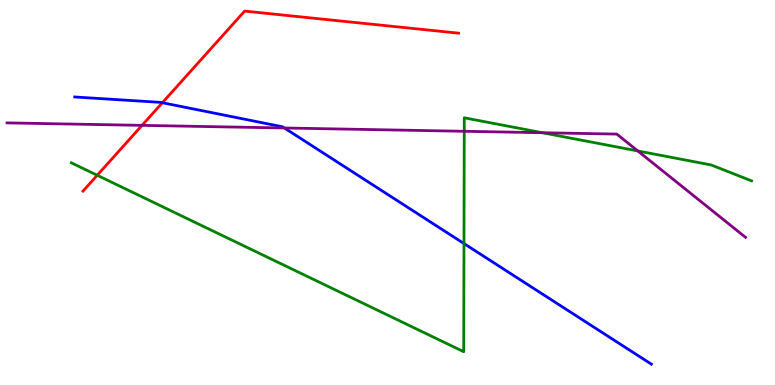[{'lines': ['blue', 'red'], 'intersections': [{'x': 2.09, 'y': 7.33}]}, {'lines': ['green', 'red'], 'intersections': [{'x': 1.25, 'y': 5.45}]}, {'lines': ['purple', 'red'], 'intersections': [{'x': 1.83, 'y': 6.74}]}, {'lines': ['blue', 'green'], 'intersections': [{'x': 5.99, 'y': 3.67}]}, {'lines': ['blue', 'purple'], 'intersections': [{'x': 3.67, 'y': 6.68}]}, {'lines': ['green', 'purple'], 'intersections': [{'x': 5.99, 'y': 6.59}, {'x': 7.0, 'y': 6.55}, {'x': 8.23, 'y': 6.08}]}]